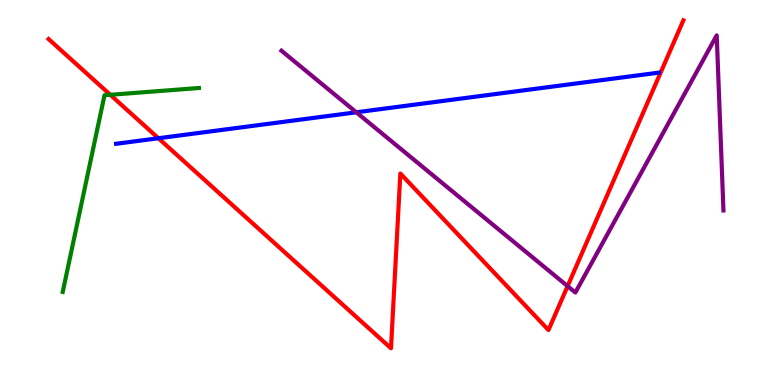[{'lines': ['blue', 'red'], 'intersections': [{'x': 2.04, 'y': 6.41}]}, {'lines': ['green', 'red'], 'intersections': [{'x': 1.42, 'y': 7.54}]}, {'lines': ['purple', 'red'], 'intersections': [{'x': 7.32, 'y': 2.57}]}, {'lines': ['blue', 'green'], 'intersections': []}, {'lines': ['blue', 'purple'], 'intersections': [{'x': 4.6, 'y': 7.08}]}, {'lines': ['green', 'purple'], 'intersections': []}]